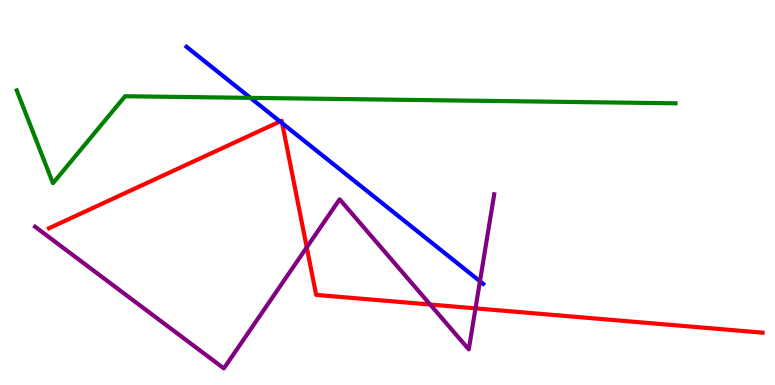[{'lines': ['blue', 'red'], 'intersections': [{'x': 3.61, 'y': 6.84}, {'x': 3.64, 'y': 6.8}]}, {'lines': ['green', 'red'], 'intersections': []}, {'lines': ['purple', 'red'], 'intersections': [{'x': 3.96, 'y': 3.58}, {'x': 5.55, 'y': 2.09}, {'x': 6.14, 'y': 1.99}]}, {'lines': ['blue', 'green'], 'intersections': [{'x': 3.23, 'y': 7.46}]}, {'lines': ['blue', 'purple'], 'intersections': [{'x': 6.19, 'y': 2.69}]}, {'lines': ['green', 'purple'], 'intersections': []}]